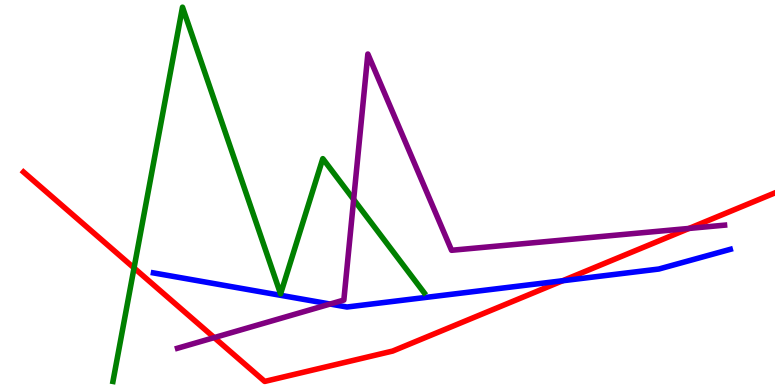[{'lines': ['blue', 'red'], 'intersections': [{'x': 7.26, 'y': 2.71}]}, {'lines': ['green', 'red'], 'intersections': [{'x': 1.73, 'y': 3.04}]}, {'lines': ['purple', 'red'], 'intersections': [{'x': 2.76, 'y': 1.23}, {'x': 8.89, 'y': 4.07}]}, {'lines': ['blue', 'green'], 'intersections': []}, {'lines': ['blue', 'purple'], 'intersections': [{'x': 4.26, 'y': 2.1}]}, {'lines': ['green', 'purple'], 'intersections': [{'x': 4.56, 'y': 4.82}]}]